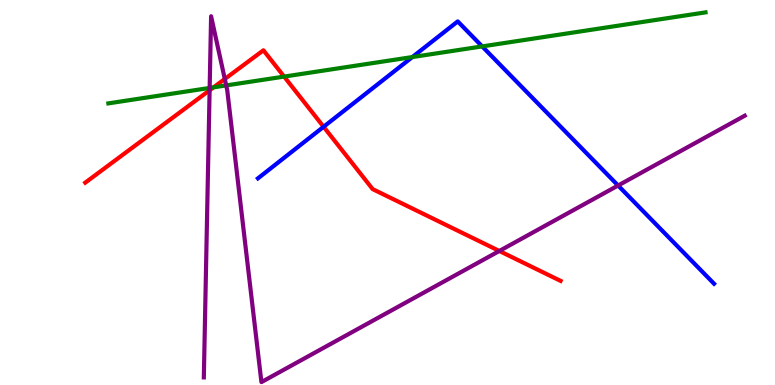[{'lines': ['blue', 'red'], 'intersections': [{'x': 4.18, 'y': 6.71}]}, {'lines': ['green', 'red'], 'intersections': [{'x': 2.76, 'y': 7.73}, {'x': 3.67, 'y': 8.01}]}, {'lines': ['purple', 'red'], 'intersections': [{'x': 2.7, 'y': 7.66}, {'x': 2.9, 'y': 7.95}, {'x': 6.44, 'y': 3.48}]}, {'lines': ['blue', 'green'], 'intersections': [{'x': 5.32, 'y': 8.52}, {'x': 6.22, 'y': 8.79}]}, {'lines': ['blue', 'purple'], 'intersections': [{'x': 7.98, 'y': 5.18}]}, {'lines': ['green', 'purple'], 'intersections': [{'x': 2.71, 'y': 7.72}, {'x': 2.92, 'y': 7.78}]}]